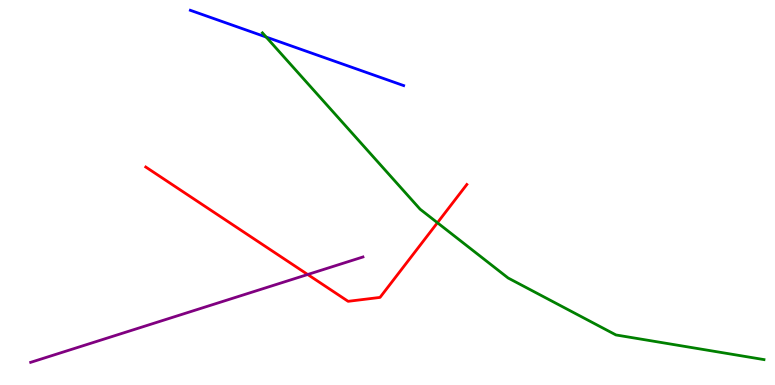[{'lines': ['blue', 'red'], 'intersections': []}, {'lines': ['green', 'red'], 'intersections': [{'x': 5.64, 'y': 4.21}]}, {'lines': ['purple', 'red'], 'intersections': [{'x': 3.97, 'y': 2.87}]}, {'lines': ['blue', 'green'], 'intersections': [{'x': 3.43, 'y': 9.04}]}, {'lines': ['blue', 'purple'], 'intersections': []}, {'lines': ['green', 'purple'], 'intersections': []}]